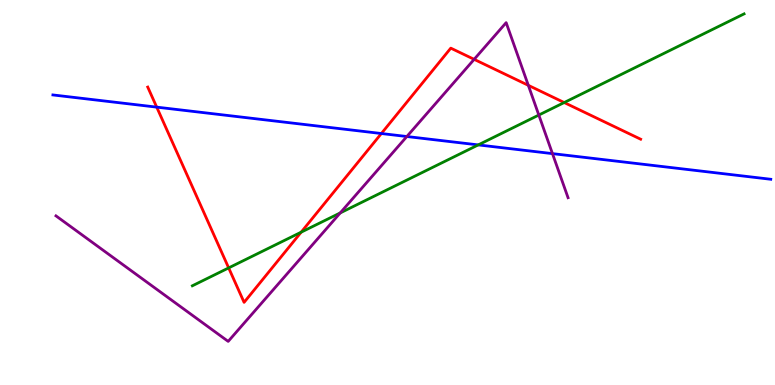[{'lines': ['blue', 'red'], 'intersections': [{'x': 2.02, 'y': 7.22}, {'x': 4.92, 'y': 6.53}]}, {'lines': ['green', 'red'], 'intersections': [{'x': 2.95, 'y': 3.04}, {'x': 3.89, 'y': 3.97}, {'x': 7.28, 'y': 7.34}]}, {'lines': ['purple', 'red'], 'intersections': [{'x': 6.12, 'y': 8.46}, {'x': 6.82, 'y': 7.78}]}, {'lines': ['blue', 'green'], 'intersections': [{'x': 6.17, 'y': 6.24}]}, {'lines': ['blue', 'purple'], 'intersections': [{'x': 5.25, 'y': 6.45}, {'x': 7.13, 'y': 6.01}]}, {'lines': ['green', 'purple'], 'intersections': [{'x': 4.39, 'y': 4.47}, {'x': 6.95, 'y': 7.01}]}]